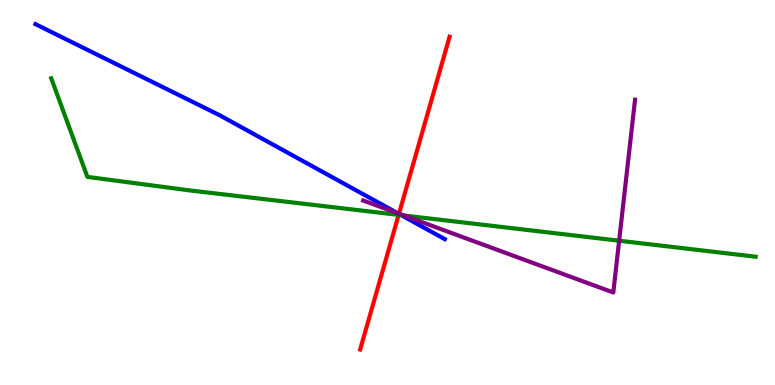[{'lines': ['blue', 'red'], 'intersections': [{'x': 5.15, 'y': 4.44}]}, {'lines': ['green', 'red'], 'intersections': [{'x': 5.14, 'y': 4.42}]}, {'lines': ['purple', 'red'], 'intersections': [{'x': 5.15, 'y': 4.45}]}, {'lines': ['blue', 'green'], 'intersections': [{'x': 5.18, 'y': 4.41}]}, {'lines': ['blue', 'purple'], 'intersections': [{'x': 5.13, 'y': 4.46}]}, {'lines': ['green', 'purple'], 'intersections': [{'x': 5.21, 'y': 4.4}, {'x': 7.99, 'y': 3.75}]}]